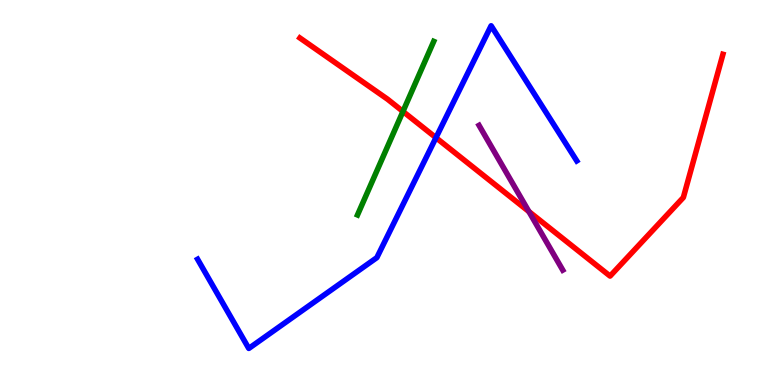[{'lines': ['blue', 'red'], 'intersections': [{'x': 5.63, 'y': 6.42}]}, {'lines': ['green', 'red'], 'intersections': [{'x': 5.2, 'y': 7.11}]}, {'lines': ['purple', 'red'], 'intersections': [{'x': 6.82, 'y': 4.51}]}, {'lines': ['blue', 'green'], 'intersections': []}, {'lines': ['blue', 'purple'], 'intersections': []}, {'lines': ['green', 'purple'], 'intersections': []}]